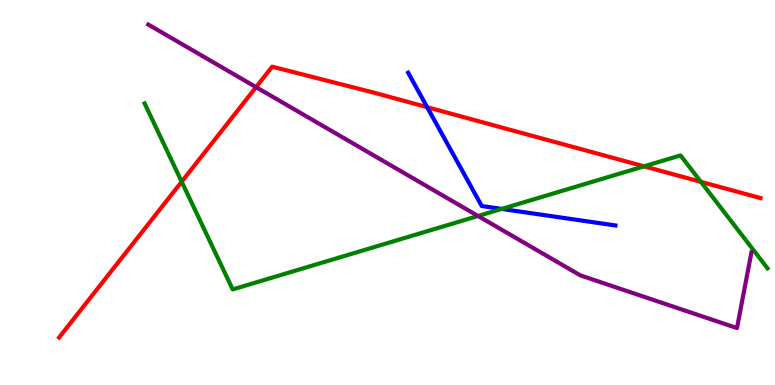[{'lines': ['blue', 'red'], 'intersections': [{'x': 5.51, 'y': 7.22}]}, {'lines': ['green', 'red'], 'intersections': [{'x': 2.34, 'y': 5.28}, {'x': 8.31, 'y': 5.68}, {'x': 9.04, 'y': 5.28}]}, {'lines': ['purple', 'red'], 'intersections': [{'x': 3.3, 'y': 7.74}]}, {'lines': ['blue', 'green'], 'intersections': [{'x': 6.47, 'y': 4.57}]}, {'lines': ['blue', 'purple'], 'intersections': []}, {'lines': ['green', 'purple'], 'intersections': [{'x': 6.17, 'y': 4.39}]}]